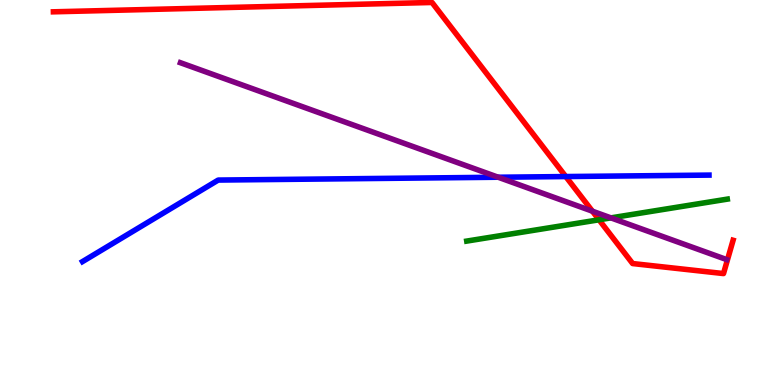[{'lines': ['blue', 'red'], 'intersections': [{'x': 7.3, 'y': 5.41}]}, {'lines': ['green', 'red'], 'intersections': [{'x': 7.73, 'y': 4.29}]}, {'lines': ['purple', 'red'], 'intersections': [{'x': 7.64, 'y': 4.51}]}, {'lines': ['blue', 'green'], 'intersections': []}, {'lines': ['blue', 'purple'], 'intersections': [{'x': 6.43, 'y': 5.4}]}, {'lines': ['green', 'purple'], 'intersections': [{'x': 7.88, 'y': 4.34}]}]